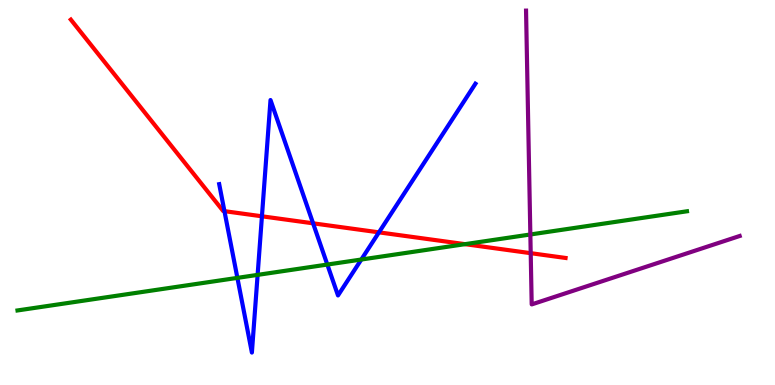[{'lines': ['blue', 'red'], 'intersections': [{'x': 2.9, 'y': 4.52}, {'x': 3.38, 'y': 4.38}, {'x': 4.04, 'y': 4.2}, {'x': 4.89, 'y': 3.96}]}, {'lines': ['green', 'red'], 'intersections': [{'x': 6.0, 'y': 3.66}]}, {'lines': ['purple', 'red'], 'intersections': [{'x': 6.85, 'y': 3.42}]}, {'lines': ['blue', 'green'], 'intersections': [{'x': 3.06, 'y': 2.78}, {'x': 3.32, 'y': 2.86}, {'x': 4.22, 'y': 3.13}, {'x': 4.66, 'y': 3.26}]}, {'lines': ['blue', 'purple'], 'intersections': []}, {'lines': ['green', 'purple'], 'intersections': [{'x': 6.84, 'y': 3.91}]}]